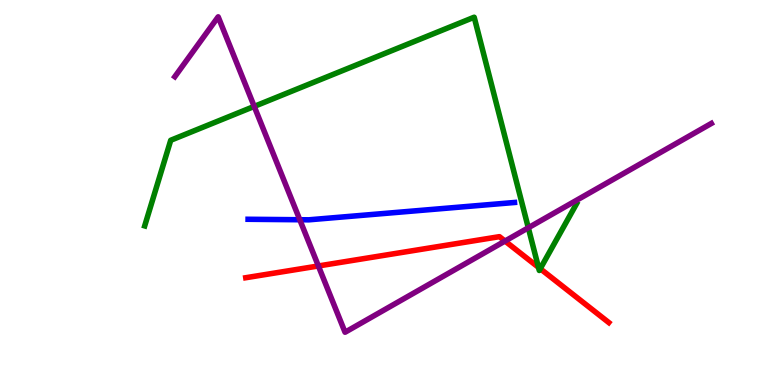[{'lines': ['blue', 'red'], 'intersections': []}, {'lines': ['green', 'red'], 'intersections': [{'x': 6.95, 'y': 3.06}, {'x': 6.97, 'y': 3.02}]}, {'lines': ['purple', 'red'], 'intersections': [{'x': 4.11, 'y': 3.09}, {'x': 6.52, 'y': 3.74}]}, {'lines': ['blue', 'green'], 'intersections': []}, {'lines': ['blue', 'purple'], 'intersections': [{'x': 3.87, 'y': 4.29}]}, {'lines': ['green', 'purple'], 'intersections': [{'x': 3.28, 'y': 7.24}, {'x': 6.82, 'y': 4.08}]}]